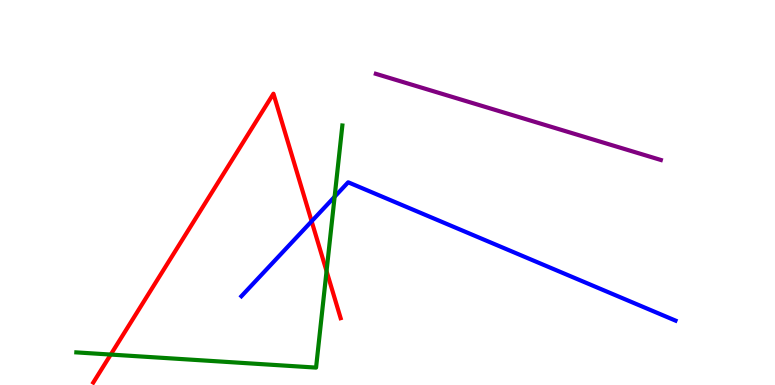[{'lines': ['blue', 'red'], 'intersections': [{'x': 4.02, 'y': 4.25}]}, {'lines': ['green', 'red'], 'intersections': [{'x': 1.43, 'y': 0.791}, {'x': 4.21, 'y': 2.96}]}, {'lines': ['purple', 'red'], 'intersections': []}, {'lines': ['blue', 'green'], 'intersections': [{'x': 4.32, 'y': 4.89}]}, {'lines': ['blue', 'purple'], 'intersections': []}, {'lines': ['green', 'purple'], 'intersections': []}]